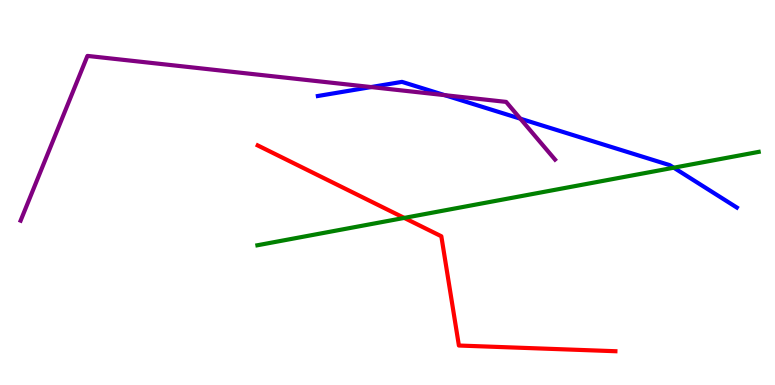[{'lines': ['blue', 'red'], 'intersections': []}, {'lines': ['green', 'red'], 'intersections': [{'x': 5.22, 'y': 4.34}]}, {'lines': ['purple', 'red'], 'intersections': []}, {'lines': ['blue', 'green'], 'intersections': [{'x': 8.69, 'y': 5.64}]}, {'lines': ['blue', 'purple'], 'intersections': [{'x': 4.79, 'y': 7.74}, {'x': 5.74, 'y': 7.53}, {'x': 6.71, 'y': 6.92}]}, {'lines': ['green', 'purple'], 'intersections': []}]